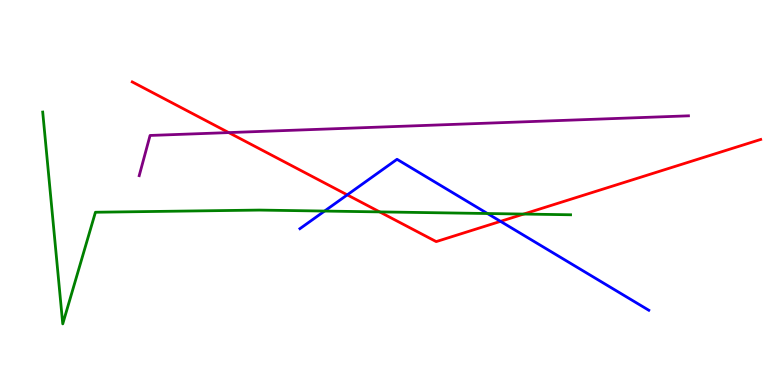[{'lines': ['blue', 'red'], 'intersections': [{'x': 4.48, 'y': 4.94}, {'x': 6.46, 'y': 4.25}]}, {'lines': ['green', 'red'], 'intersections': [{'x': 4.9, 'y': 4.5}, {'x': 6.76, 'y': 4.44}]}, {'lines': ['purple', 'red'], 'intersections': [{'x': 2.95, 'y': 6.56}]}, {'lines': ['blue', 'green'], 'intersections': [{'x': 4.19, 'y': 4.52}, {'x': 6.29, 'y': 4.45}]}, {'lines': ['blue', 'purple'], 'intersections': []}, {'lines': ['green', 'purple'], 'intersections': []}]